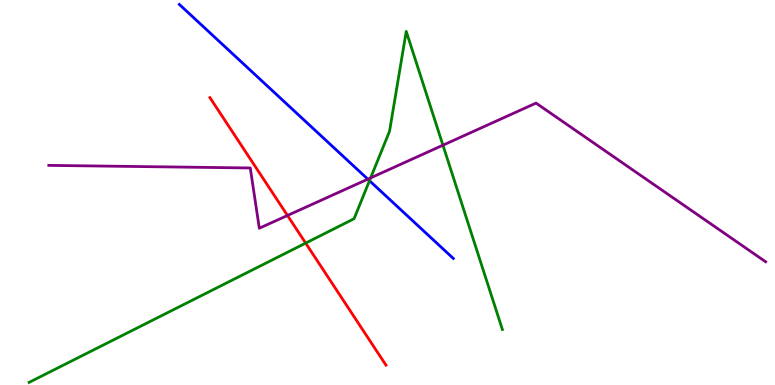[{'lines': ['blue', 'red'], 'intersections': []}, {'lines': ['green', 'red'], 'intersections': [{'x': 3.94, 'y': 3.69}]}, {'lines': ['purple', 'red'], 'intersections': [{'x': 3.71, 'y': 4.4}]}, {'lines': ['blue', 'green'], 'intersections': [{'x': 4.77, 'y': 5.31}]}, {'lines': ['blue', 'purple'], 'intersections': [{'x': 4.75, 'y': 5.35}]}, {'lines': ['green', 'purple'], 'intersections': [{'x': 4.78, 'y': 5.38}, {'x': 5.72, 'y': 6.23}]}]